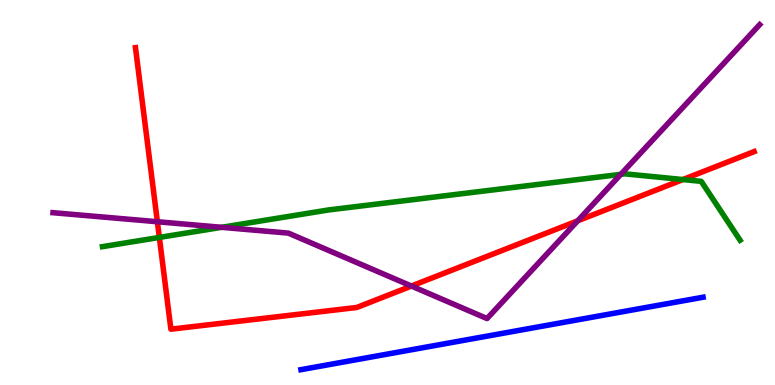[{'lines': ['blue', 'red'], 'intersections': []}, {'lines': ['green', 'red'], 'intersections': [{'x': 2.06, 'y': 3.83}, {'x': 8.81, 'y': 5.34}]}, {'lines': ['purple', 'red'], 'intersections': [{'x': 2.03, 'y': 4.24}, {'x': 5.31, 'y': 2.57}, {'x': 7.45, 'y': 4.26}]}, {'lines': ['blue', 'green'], 'intersections': []}, {'lines': ['blue', 'purple'], 'intersections': []}, {'lines': ['green', 'purple'], 'intersections': [{'x': 2.86, 'y': 4.1}, {'x': 8.01, 'y': 5.47}]}]